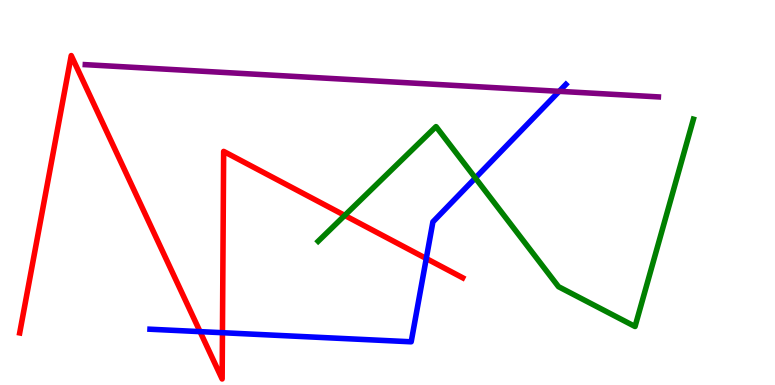[{'lines': ['blue', 'red'], 'intersections': [{'x': 2.58, 'y': 1.39}, {'x': 2.87, 'y': 1.36}, {'x': 5.5, 'y': 3.28}]}, {'lines': ['green', 'red'], 'intersections': [{'x': 4.45, 'y': 4.4}]}, {'lines': ['purple', 'red'], 'intersections': []}, {'lines': ['blue', 'green'], 'intersections': [{'x': 6.13, 'y': 5.38}]}, {'lines': ['blue', 'purple'], 'intersections': [{'x': 7.22, 'y': 7.63}]}, {'lines': ['green', 'purple'], 'intersections': []}]